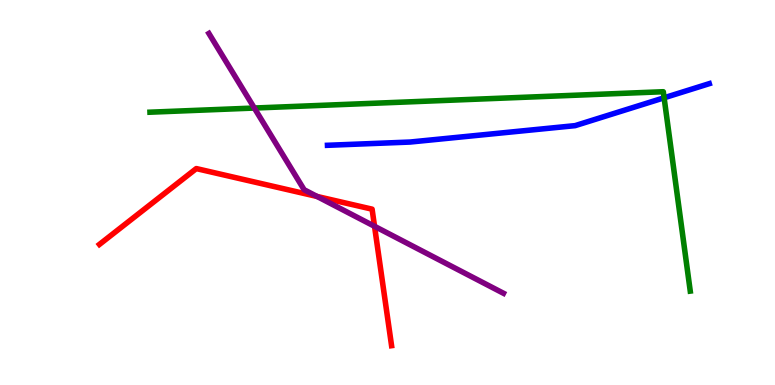[{'lines': ['blue', 'red'], 'intersections': []}, {'lines': ['green', 'red'], 'intersections': []}, {'lines': ['purple', 'red'], 'intersections': [{'x': 4.09, 'y': 4.9}, {'x': 4.83, 'y': 4.12}]}, {'lines': ['blue', 'green'], 'intersections': [{'x': 8.57, 'y': 7.46}]}, {'lines': ['blue', 'purple'], 'intersections': []}, {'lines': ['green', 'purple'], 'intersections': [{'x': 3.28, 'y': 7.19}]}]